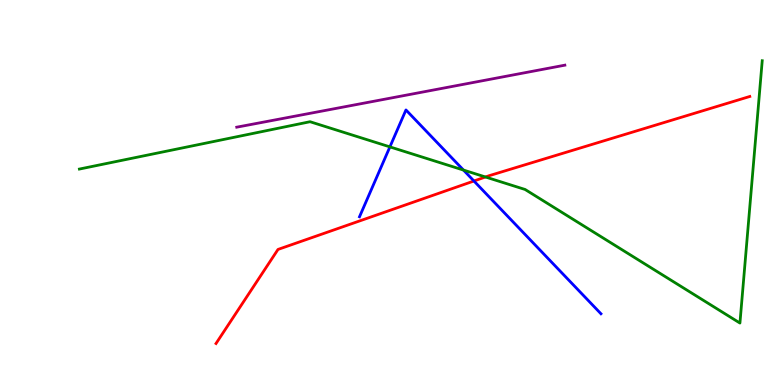[{'lines': ['blue', 'red'], 'intersections': [{'x': 6.12, 'y': 5.3}]}, {'lines': ['green', 'red'], 'intersections': [{'x': 6.26, 'y': 5.4}]}, {'lines': ['purple', 'red'], 'intersections': []}, {'lines': ['blue', 'green'], 'intersections': [{'x': 5.03, 'y': 6.18}, {'x': 5.98, 'y': 5.58}]}, {'lines': ['blue', 'purple'], 'intersections': []}, {'lines': ['green', 'purple'], 'intersections': []}]